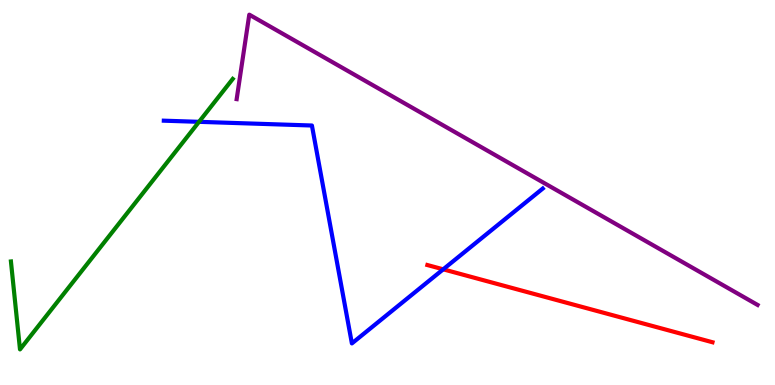[{'lines': ['blue', 'red'], 'intersections': [{'x': 5.72, 'y': 3.0}]}, {'lines': ['green', 'red'], 'intersections': []}, {'lines': ['purple', 'red'], 'intersections': []}, {'lines': ['blue', 'green'], 'intersections': [{'x': 2.57, 'y': 6.84}]}, {'lines': ['blue', 'purple'], 'intersections': []}, {'lines': ['green', 'purple'], 'intersections': []}]